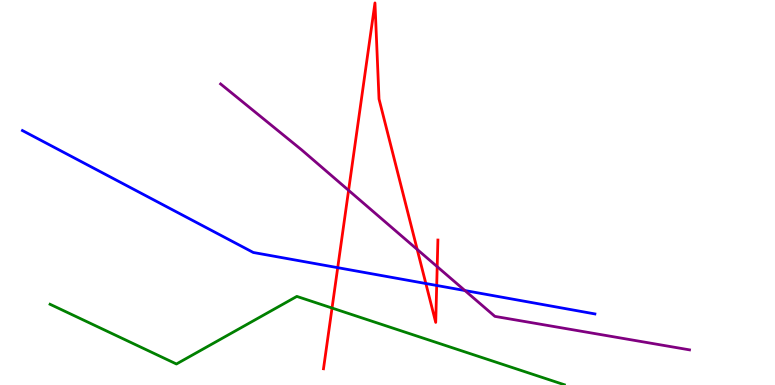[{'lines': ['blue', 'red'], 'intersections': [{'x': 4.36, 'y': 3.05}, {'x': 5.49, 'y': 2.64}, {'x': 5.63, 'y': 2.59}]}, {'lines': ['green', 'red'], 'intersections': [{'x': 4.28, 'y': 2.0}]}, {'lines': ['purple', 'red'], 'intersections': [{'x': 4.5, 'y': 5.06}, {'x': 5.38, 'y': 3.52}, {'x': 5.64, 'y': 3.07}]}, {'lines': ['blue', 'green'], 'intersections': []}, {'lines': ['blue', 'purple'], 'intersections': [{'x': 6.0, 'y': 2.45}]}, {'lines': ['green', 'purple'], 'intersections': []}]